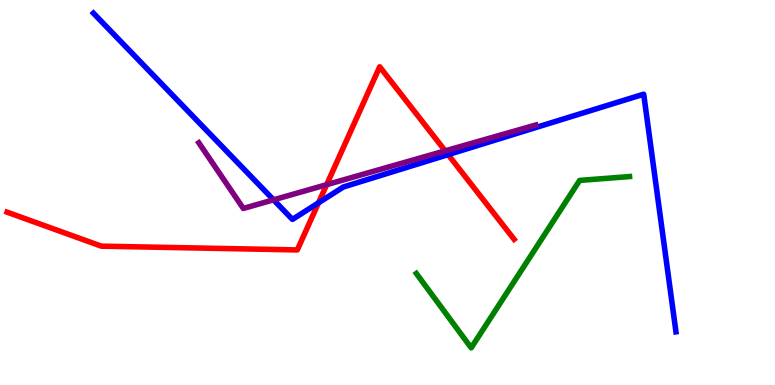[{'lines': ['blue', 'red'], 'intersections': [{'x': 4.11, 'y': 4.73}, {'x': 5.78, 'y': 5.98}]}, {'lines': ['green', 'red'], 'intersections': []}, {'lines': ['purple', 'red'], 'intersections': [{'x': 4.22, 'y': 5.2}, {'x': 5.74, 'y': 6.08}]}, {'lines': ['blue', 'green'], 'intersections': []}, {'lines': ['blue', 'purple'], 'intersections': [{'x': 3.53, 'y': 4.81}]}, {'lines': ['green', 'purple'], 'intersections': []}]